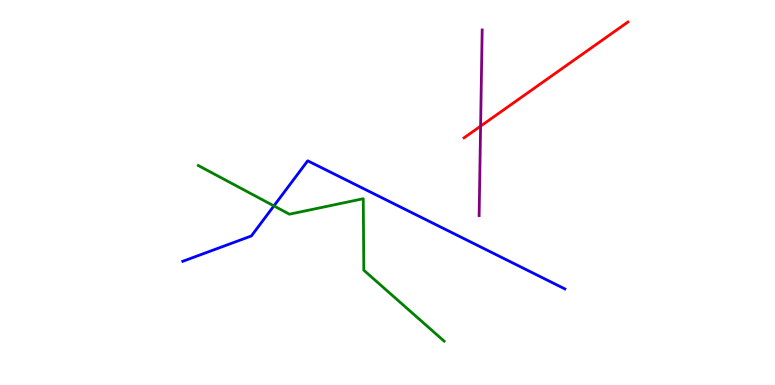[{'lines': ['blue', 'red'], 'intersections': []}, {'lines': ['green', 'red'], 'intersections': []}, {'lines': ['purple', 'red'], 'intersections': [{'x': 6.2, 'y': 6.72}]}, {'lines': ['blue', 'green'], 'intersections': [{'x': 3.53, 'y': 4.65}]}, {'lines': ['blue', 'purple'], 'intersections': []}, {'lines': ['green', 'purple'], 'intersections': []}]